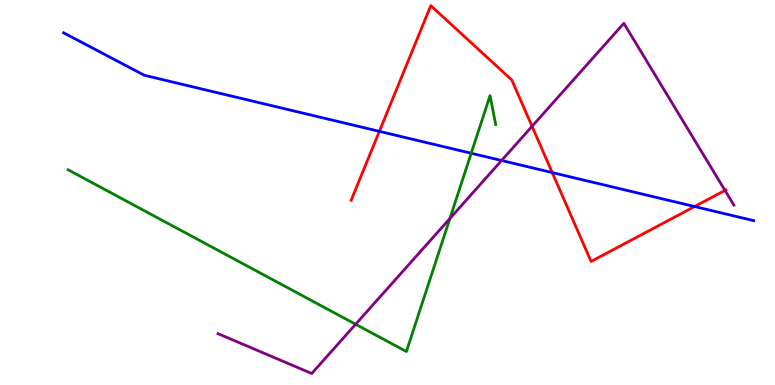[{'lines': ['blue', 'red'], 'intersections': [{'x': 4.89, 'y': 6.59}, {'x': 7.13, 'y': 5.52}, {'x': 8.96, 'y': 4.64}]}, {'lines': ['green', 'red'], 'intersections': []}, {'lines': ['purple', 'red'], 'intersections': [{'x': 6.87, 'y': 6.72}, {'x': 9.35, 'y': 5.05}]}, {'lines': ['blue', 'green'], 'intersections': [{'x': 6.08, 'y': 6.02}]}, {'lines': ['blue', 'purple'], 'intersections': [{'x': 6.47, 'y': 5.83}]}, {'lines': ['green', 'purple'], 'intersections': [{'x': 4.59, 'y': 1.58}, {'x': 5.8, 'y': 4.32}]}]